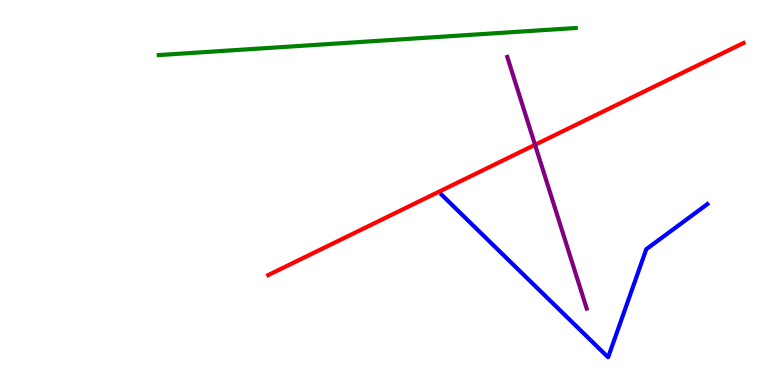[{'lines': ['blue', 'red'], 'intersections': []}, {'lines': ['green', 'red'], 'intersections': []}, {'lines': ['purple', 'red'], 'intersections': [{'x': 6.9, 'y': 6.24}]}, {'lines': ['blue', 'green'], 'intersections': []}, {'lines': ['blue', 'purple'], 'intersections': []}, {'lines': ['green', 'purple'], 'intersections': []}]